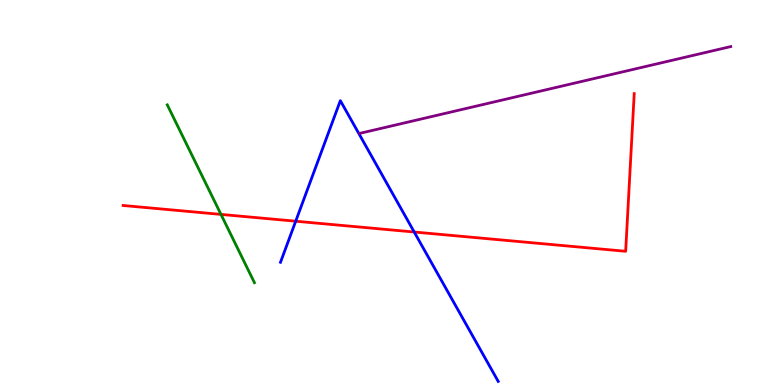[{'lines': ['blue', 'red'], 'intersections': [{'x': 3.82, 'y': 4.25}, {'x': 5.34, 'y': 3.97}]}, {'lines': ['green', 'red'], 'intersections': [{'x': 2.85, 'y': 4.43}]}, {'lines': ['purple', 'red'], 'intersections': []}, {'lines': ['blue', 'green'], 'intersections': []}, {'lines': ['blue', 'purple'], 'intersections': []}, {'lines': ['green', 'purple'], 'intersections': []}]